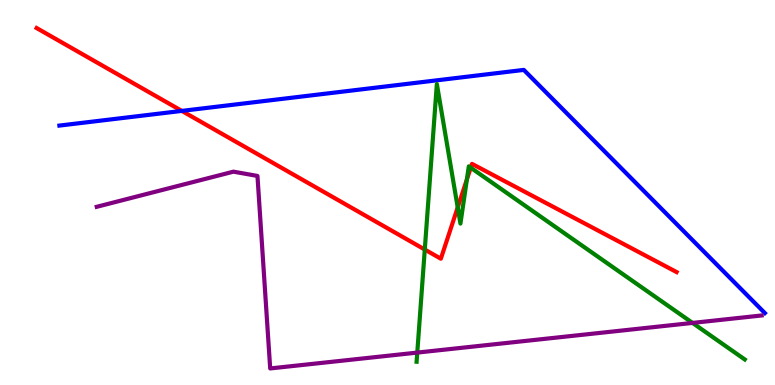[{'lines': ['blue', 'red'], 'intersections': [{'x': 2.35, 'y': 7.12}]}, {'lines': ['green', 'red'], 'intersections': [{'x': 5.48, 'y': 3.52}, {'x': 5.91, 'y': 4.61}, {'x': 6.02, 'y': 5.34}, {'x': 6.07, 'y': 5.64}]}, {'lines': ['purple', 'red'], 'intersections': []}, {'lines': ['blue', 'green'], 'intersections': []}, {'lines': ['blue', 'purple'], 'intersections': []}, {'lines': ['green', 'purple'], 'intersections': [{'x': 5.38, 'y': 0.842}, {'x': 8.94, 'y': 1.61}]}]